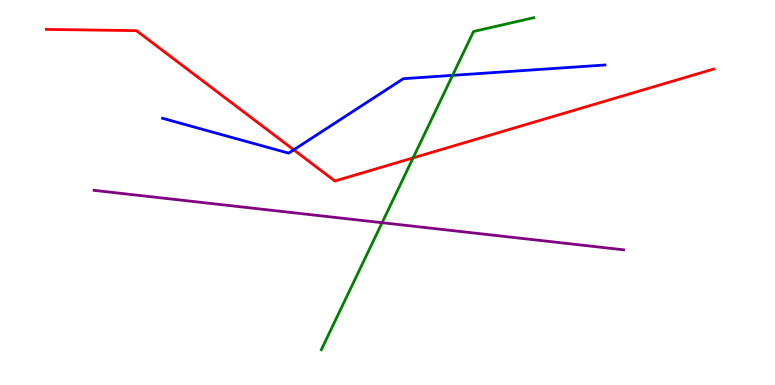[{'lines': ['blue', 'red'], 'intersections': [{'x': 3.79, 'y': 6.11}]}, {'lines': ['green', 'red'], 'intersections': [{'x': 5.33, 'y': 5.9}]}, {'lines': ['purple', 'red'], 'intersections': []}, {'lines': ['blue', 'green'], 'intersections': [{'x': 5.84, 'y': 8.04}]}, {'lines': ['blue', 'purple'], 'intersections': []}, {'lines': ['green', 'purple'], 'intersections': [{'x': 4.93, 'y': 4.22}]}]